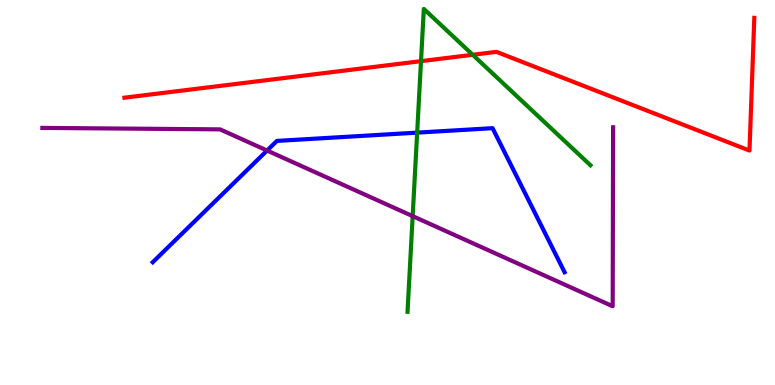[{'lines': ['blue', 'red'], 'intersections': []}, {'lines': ['green', 'red'], 'intersections': [{'x': 5.43, 'y': 8.41}, {'x': 6.1, 'y': 8.58}]}, {'lines': ['purple', 'red'], 'intersections': []}, {'lines': ['blue', 'green'], 'intersections': [{'x': 5.38, 'y': 6.56}]}, {'lines': ['blue', 'purple'], 'intersections': [{'x': 3.45, 'y': 6.09}]}, {'lines': ['green', 'purple'], 'intersections': [{'x': 5.32, 'y': 4.39}]}]